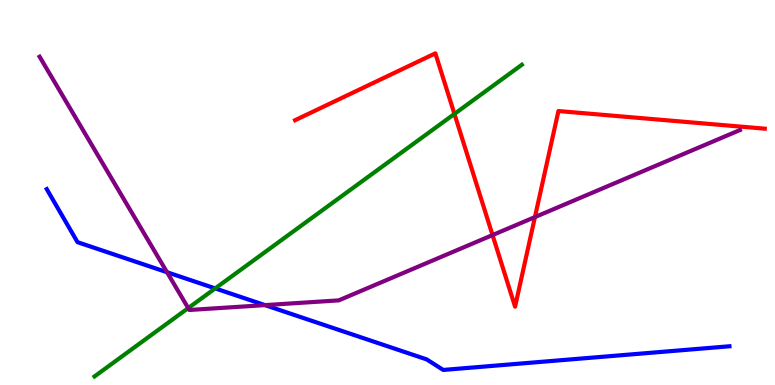[{'lines': ['blue', 'red'], 'intersections': []}, {'lines': ['green', 'red'], 'intersections': [{'x': 5.86, 'y': 7.04}]}, {'lines': ['purple', 'red'], 'intersections': [{'x': 6.36, 'y': 3.89}, {'x': 6.9, 'y': 4.36}]}, {'lines': ['blue', 'green'], 'intersections': [{'x': 2.78, 'y': 2.51}]}, {'lines': ['blue', 'purple'], 'intersections': [{'x': 2.16, 'y': 2.93}, {'x': 3.42, 'y': 2.07}]}, {'lines': ['green', 'purple'], 'intersections': [{'x': 2.43, 'y': 2.0}]}]